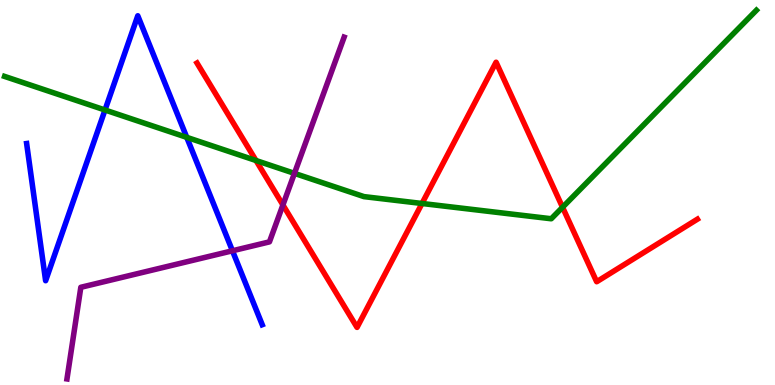[{'lines': ['blue', 'red'], 'intersections': []}, {'lines': ['green', 'red'], 'intersections': [{'x': 3.3, 'y': 5.83}, {'x': 5.45, 'y': 4.71}, {'x': 7.26, 'y': 4.62}]}, {'lines': ['purple', 'red'], 'intersections': [{'x': 3.65, 'y': 4.68}]}, {'lines': ['blue', 'green'], 'intersections': [{'x': 1.35, 'y': 7.14}, {'x': 2.41, 'y': 6.43}]}, {'lines': ['blue', 'purple'], 'intersections': [{'x': 3.0, 'y': 3.49}]}, {'lines': ['green', 'purple'], 'intersections': [{'x': 3.8, 'y': 5.5}]}]